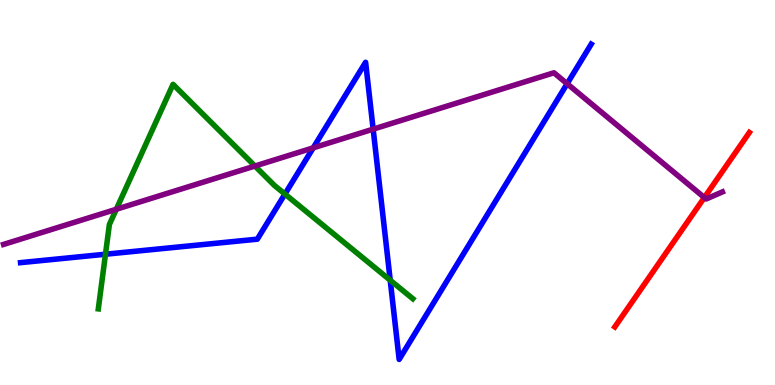[{'lines': ['blue', 'red'], 'intersections': []}, {'lines': ['green', 'red'], 'intersections': []}, {'lines': ['purple', 'red'], 'intersections': [{'x': 9.09, 'y': 4.87}]}, {'lines': ['blue', 'green'], 'intersections': [{'x': 1.36, 'y': 3.4}, {'x': 3.68, 'y': 4.96}, {'x': 5.04, 'y': 2.72}]}, {'lines': ['blue', 'purple'], 'intersections': [{'x': 4.04, 'y': 6.16}, {'x': 4.81, 'y': 6.65}, {'x': 7.32, 'y': 7.83}]}, {'lines': ['green', 'purple'], 'intersections': [{'x': 1.5, 'y': 4.56}, {'x': 3.29, 'y': 5.69}]}]